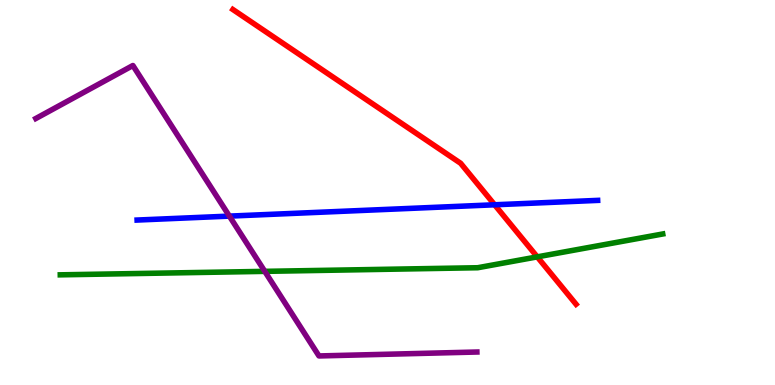[{'lines': ['blue', 'red'], 'intersections': [{'x': 6.38, 'y': 4.68}]}, {'lines': ['green', 'red'], 'intersections': [{'x': 6.93, 'y': 3.33}]}, {'lines': ['purple', 'red'], 'intersections': []}, {'lines': ['blue', 'green'], 'intersections': []}, {'lines': ['blue', 'purple'], 'intersections': [{'x': 2.96, 'y': 4.39}]}, {'lines': ['green', 'purple'], 'intersections': [{'x': 3.42, 'y': 2.95}]}]